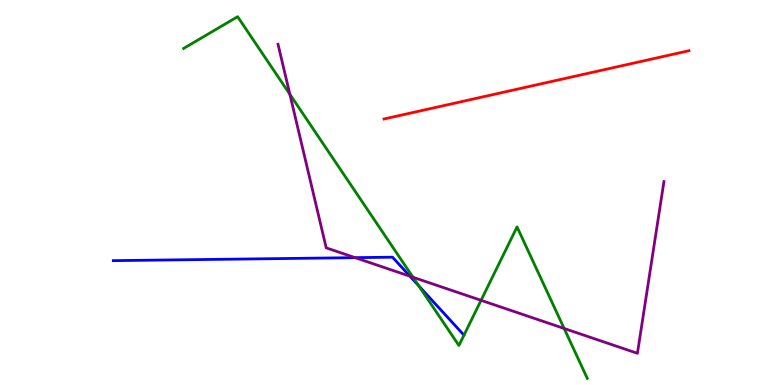[{'lines': ['blue', 'red'], 'intersections': []}, {'lines': ['green', 'red'], 'intersections': []}, {'lines': ['purple', 'red'], 'intersections': []}, {'lines': ['blue', 'green'], 'intersections': [{'x': 5.4, 'y': 2.58}]}, {'lines': ['blue', 'purple'], 'intersections': [{'x': 4.58, 'y': 3.31}, {'x': 5.29, 'y': 2.82}]}, {'lines': ['green', 'purple'], 'intersections': [{'x': 3.74, 'y': 7.55}, {'x': 5.33, 'y': 2.8}, {'x': 6.21, 'y': 2.2}, {'x': 7.28, 'y': 1.47}]}]